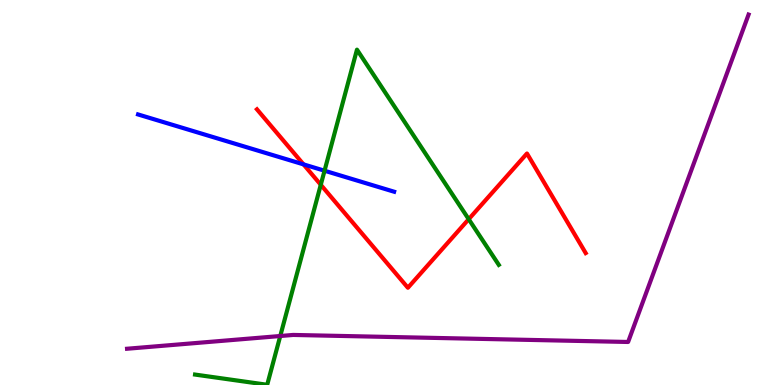[{'lines': ['blue', 'red'], 'intersections': [{'x': 3.92, 'y': 5.73}]}, {'lines': ['green', 'red'], 'intersections': [{'x': 4.14, 'y': 5.2}, {'x': 6.05, 'y': 4.31}]}, {'lines': ['purple', 'red'], 'intersections': []}, {'lines': ['blue', 'green'], 'intersections': [{'x': 4.19, 'y': 5.57}]}, {'lines': ['blue', 'purple'], 'intersections': []}, {'lines': ['green', 'purple'], 'intersections': [{'x': 3.62, 'y': 1.27}]}]